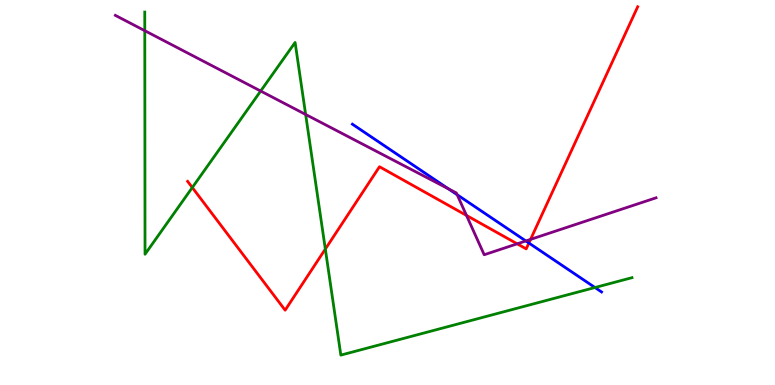[{'lines': ['blue', 'red'], 'intersections': [{'x': 6.82, 'y': 3.69}]}, {'lines': ['green', 'red'], 'intersections': [{'x': 2.48, 'y': 5.13}, {'x': 4.2, 'y': 3.53}]}, {'lines': ['purple', 'red'], 'intersections': [{'x': 6.02, 'y': 4.4}, {'x': 6.67, 'y': 3.67}, {'x': 6.85, 'y': 3.78}]}, {'lines': ['blue', 'green'], 'intersections': [{'x': 7.68, 'y': 2.53}]}, {'lines': ['blue', 'purple'], 'intersections': [{'x': 5.78, 'y': 5.1}, {'x': 5.9, 'y': 4.94}, {'x': 6.78, 'y': 3.74}]}, {'lines': ['green', 'purple'], 'intersections': [{'x': 1.87, 'y': 9.2}, {'x': 3.36, 'y': 7.64}, {'x': 3.94, 'y': 7.03}]}]